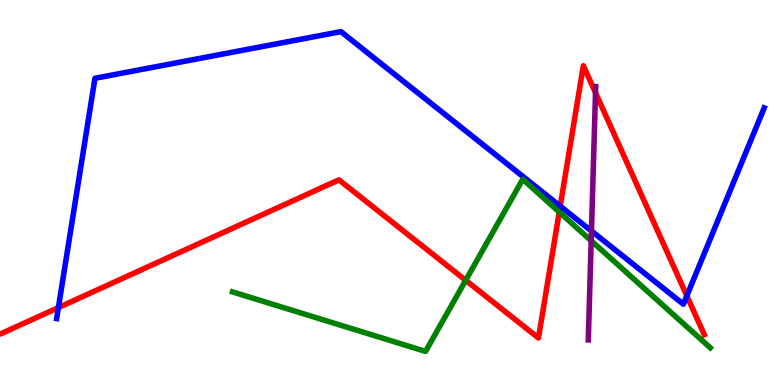[{'lines': ['blue', 'red'], 'intersections': [{'x': 0.753, 'y': 2.01}, {'x': 7.23, 'y': 4.65}, {'x': 8.86, 'y': 2.32}]}, {'lines': ['green', 'red'], 'intersections': [{'x': 6.01, 'y': 2.72}, {'x': 7.22, 'y': 4.49}]}, {'lines': ['purple', 'red'], 'intersections': [{'x': 7.68, 'y': 7.59}]}, {'lines': ['blue', 'green'], 'intersections': []}, {'lines': ['blue', 'purple'], 'intersections': [{'x': 7.63, 'y': 4.0}]}, {'lines': ['green', 'purple'], 'intersections': [{'x': 7.63, 'y': 3.75}]}]